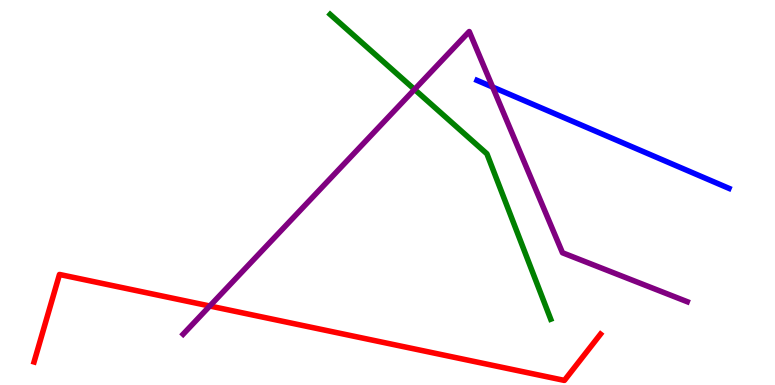[{'lines': ['blue', 'red'], 'intersections': []}, {'lines': ['green', 'red'], 'intersections': []}, {'lines': ['purple', 'red'], 'intersections': [{'x': 2.71, 'y': 2.05}]}, {'lines': ['blue', 'green'], 'intersections': []}, {'lines': ['blue', 'purple'], 'intersections': [{'x': 6.36, 'y': 7.74}]}, {'lines': ['green', 'purple'], 'intersections': [{'x': 5.35, 'y': 7.68}]}]